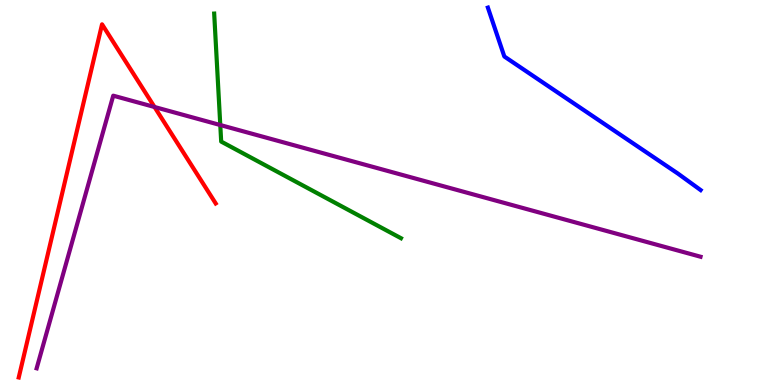[{'lines': ['blue', 'red'], 'intersections': []}, {'lines': ['green', 'red'], 'intersections': []}, {'lines': ['purple', 'red'], 'intersections': [{'x': 1.99, 'y': 7.22}]}, {'lines': ['blue', 'green'], 'intersections': []}, {'lines': ['blue', 'purple'], 'intersections': []}, {'lines': ['green', 'purple'], 'intersections': [{'x': 2.84, 'y': 6.75}]}]